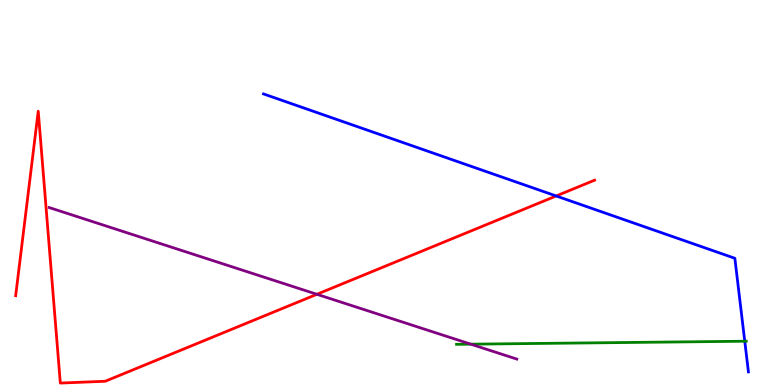[{'lines': ['blue', 'red'], 'intersections': [{'x': 7.18, 'y': 4.91}]}, {'lines': ['green', 'red'], 'intersections': []}, {'lines': ['purple', 'red'], 'intersections': [{'x': 4.09, 'y': 2.36}]}, {'lines': ['blue', 'green'], 'intersections': [{'x': 9.61, 'y': 1.14}]}, {'lines': ['blue', 'purple'], 'intersections': []}, {'lines': ['green', 'purple'], 'intersections': [{'x': 6.07, 'y': 1.06}]}]